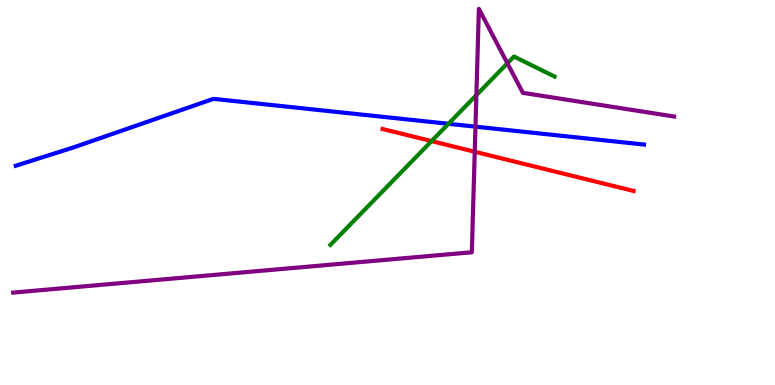[{'lines': ['blue', 'red'], 'intersections': []}, {'lines': ['green', 'red'], 'intersections': [{'x': 5.57, 'y': 6.34}]}, {'lines': ['purple', 'red'], 'intersections': [{'x': 6.13, 'y': 6.06}]}, {'lines': ['blue', 'green'], 'intersections': [{'x': 5.79, 'y': 6.78}]}, {'lines': ['blue', 'purple'], 'intersections': [{'x': 6.14, 'y': 6.71}]}, {'lines': ['green', 'purple'], 'intersections': [{'x': 6.15, 'y': 7.53}, {'x': 6.55, 'y': 8.36}]}]